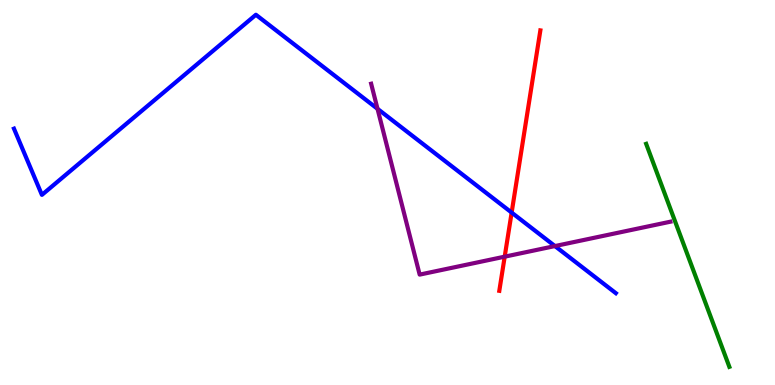[{'lines': ['blue', 'red'], 'intersections': [{'x': 6.6, 'y': 4.48}]}, {'lines': ['green', 'red'], 'intersections': []}, {'lines': ['purple', 'red'], 'intersections': [{'x': 6.51, 'y': 3.33}]}, {'lines': ['blue', 'green'], 'intersections': []}, {'lines': ['blue', 'purple'], 'intersections': [{'x': 4.87, 'y': 7.17}, {'x': 7.16, 'y': 3.61}]}, {'lines': ['green', 'purple'], 'intersections': []}]